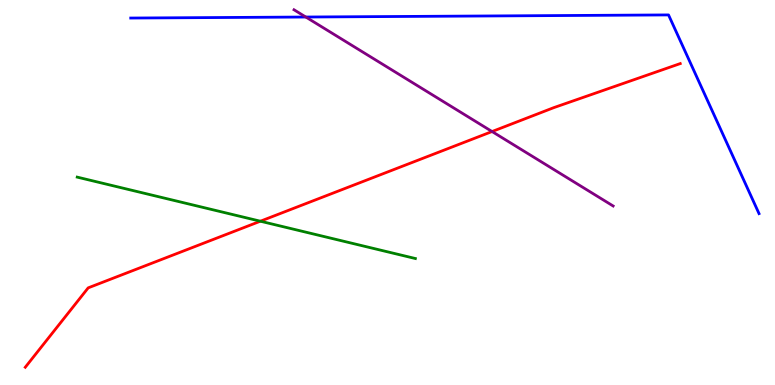[{'lines': ['blue', 'red'], 'intersections': []}, {'lines': ['green', 'red'], 'intersections': [{'x': 3.36, 'y': 4.25}]}, {'lines': ['purple', 'red'], 'intersections': [{'x': 6.35, 'y': 6.58}]}, {'lines': ['blue', 'green'], 'intersections': []}, {'lines': ['blue', 'purple'], 'intersections': [{'x': 3.95, 'y': 9.56}]}, {'lines': ['green', 'purple'], 'intersections': []}]